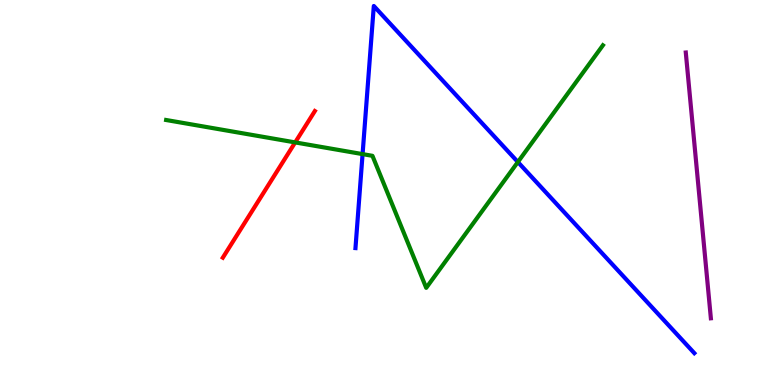[{'lines': ['blue', 'red'], 'intersections': []}, {'lines': ['green', 'red'], 'intersections': [{'x': 3.81, 'y': 6.3}]}, {'lines': ['purple', 'red'], 'intersections': []}, {'lines': ['blue', 'green'], 'intersections': [{'x': 4.68, 'y': 6.0}, {'x': 6.68, 'y': 5.79}]}, {'lines': ['blue', 'purple'], 'intersections': []}, {'lines': ['green', 'purple'], 'intersections': []}]